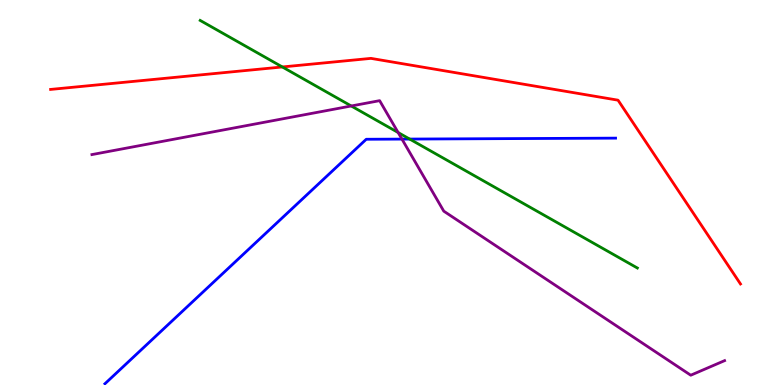[{'lines': ['blue', 'red'], 'intersections': []}, {'lines': ['green', 'red'], 'intersections': [{'x': 3.64, 'y': 8.26}]}, {'lines': ['purple', 'red'], 'intersections': []}, {'lines': ['blue', 'green'], 'intersections': [{'x': 5.29, 'y': 6.39}]}, {'lines': ['blue', 'purple'], 'intersections': [{'x': 5.19, 'y': 6.39}]}, {'lines': ['green', 'purple'], 'intersections': [{'x': 4.53, 'y': 7.25}, {'x': 5.14, 'y': 6.56}]}]